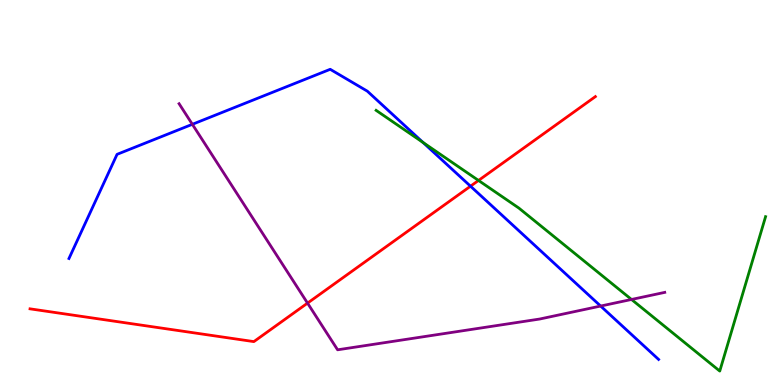[{'lines': ['blue', 'red'], 'intersections': [{'x': 6.07, 'y': 5.16}]}, {'lines': ['green', 'red'], 'intersections': [{'x': 6.17, 'y': 5.31}]}, {'lines': ['purple', 'red'], 'intersections': [{'x': 3.97, 'y': 2.13}]}, {'lines': ['blue', 'green'], 'intersections': [{'x': 5.46, 'y': 6.3}]}, {'lines': ['blue', 'purple'], 'intersections': [{'x': 2.48, 'y': 6.77}, {'x': 7.75, 'y': 2.05}]}, {'lines': ['green', 'purple'], 'intersections': [{'x': 8.15, 'y': 2.22}]}]